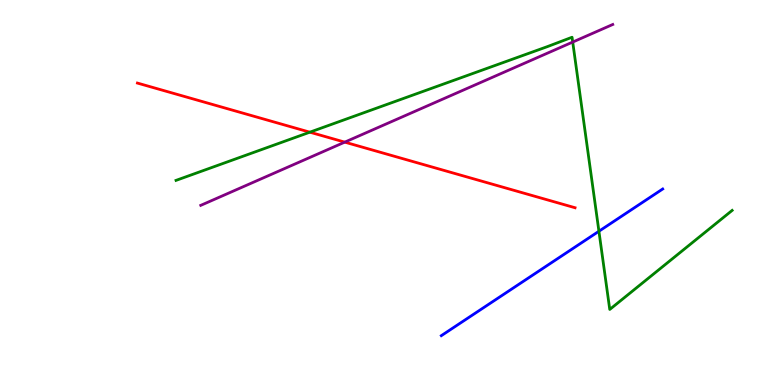[{'lines': ['blue', 'red'], 'intersections': []}, {'lines': ['green', 'red'], 'intersections': [{'x': 4.0, 'y': 6.57}]}, {'lines': ['purple', 'red'], 'intersections': [{'x': 4.45, 'y': 6.31}]}, {'lines': ['blue', 'green'], 'intersections': [{'x': 7.73, 'y': 3.99}]}, {'lines': ['blue', 'purple'], 'intersections': []}, {'lines': ['green', 'purple'], 'intersections': [{'x': 7.39, 'y': 8.91}]}]